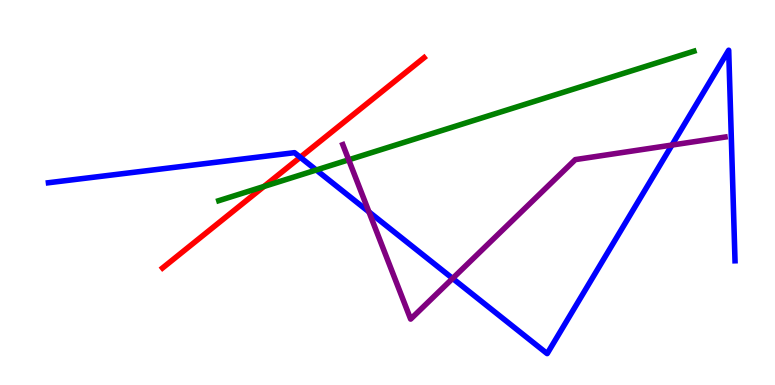[{'lines': ['blue', 'red'], 'intersections': [{'x': 3.87, 'y': 5.92}]}, {'lines': ['green', 'red'], 'intersections': [{'x': 3.41, 'y': 5.16}]}, {'lines': ['purple', 'red'], 'intersections': []}, {'lines': ['blue', 'green'], 'intersections': [{'x': 4.08, 'y': 5.58}]}, {'lines': ['blue', 'purple'], 'intersections': [{'x': 4.76, 'y': 4.5}, {'x': 5.84, 'y': 2.77}, {'x': 8.67, 'y': 6.23}]}, {'lines': ['green', 'purple'], 'intersections': [{'x': 4.5, 'y': 5.85}]}]